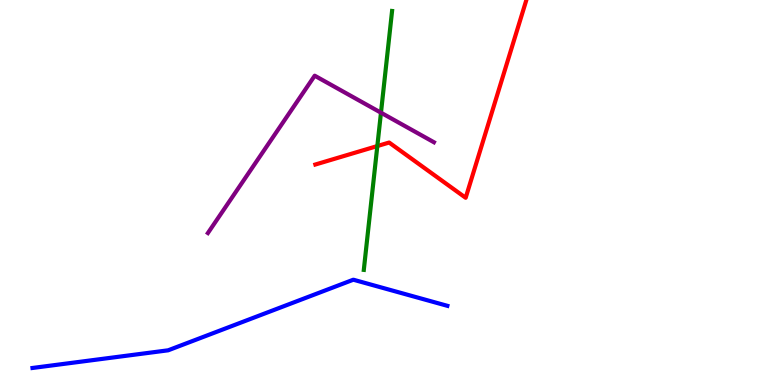[{'lines': ['blue', 'red'], 'intersections': []}, {'lines': ['green', 'red'], 'intersections': [{'x': 4.87, 'y': 6.21}]}, {'lines': ['purple', 'red'], 'intersections': []}, {'lines': ['blue', 'green'], 'intersections': []}, {'lines': ['blue', 'purple'], 'intersections': []}, {'lines': ['green', 'purple'], 'intersections': [{'x': 4.92, 'y': 7.07}]}]